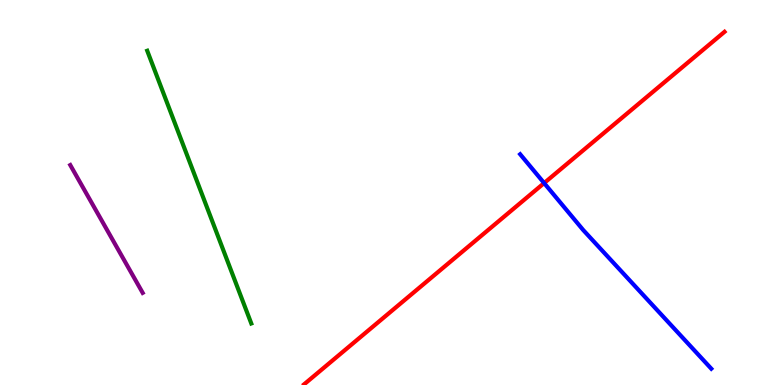[{'lines': ['blue', 'red'], 'intersections': [{'x': 7.02, 'y': 5.24}]}, {'lines': ['green', 'red'], 'intersections': []}, {'lines': ['purple', 'red'], 'intersections': []}, {'lines': ['blue', 'green'], 'intersections': []}, {'lines': ['blue', 'purple'], 'intersections': []}, {'lines': ['green', 'purple'], 'intersections': []}]